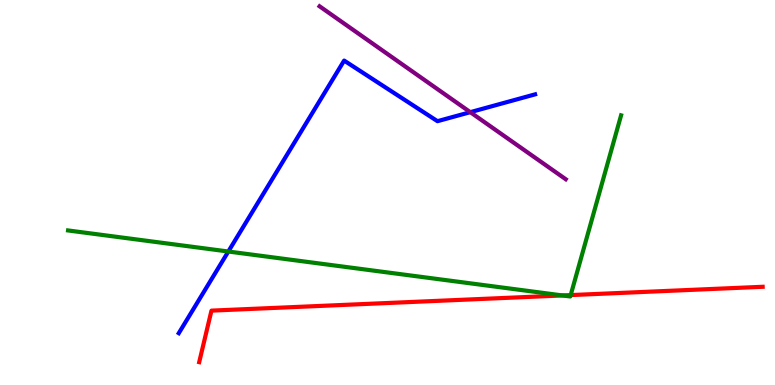[{'lines': ['blue', 'red'], 'intersections': []}, {'lines': ['green', 'red'], 'intersections': [{'x': 7.26, 'y': 2.33}, {'x': 7.36, 'y': 2.34}]}, {'lines': ['purple', 'red'], 'intersections': []}, {'lines': ['blue', 'green'], 'intersections': [{'x': 2.95, 'y': 3.47}]}, {'lines': ['blue', 'purple'], 'intersections': [{'x': 6.07, 'y': 7.09}]}, {'lines': ['green', 'purple'], 'intersections': []}]